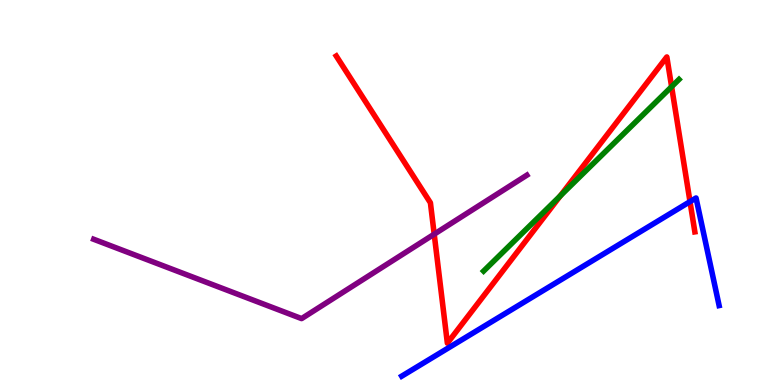[{'lines': ['blue', 'red'], 'intersections': [{'x': 8.9, 'y': 4.76}]}, {'lines': ['green', 'red'], 'intersections': [{'x': 7.23, 'y': 4.91}, {'x': 8.67, 'y': 7.75}]}, {'lines': ['purple', 'red'], 'intersections': [{'x': 5.6, 'y': 3.92}]}, {'lines': ['blue', 'green'], 'intersections': []}, {'lines': ['blue', 'purple'], 'intersections': []}, {'lines': ['green', 'purple'], 'intersections': []}]